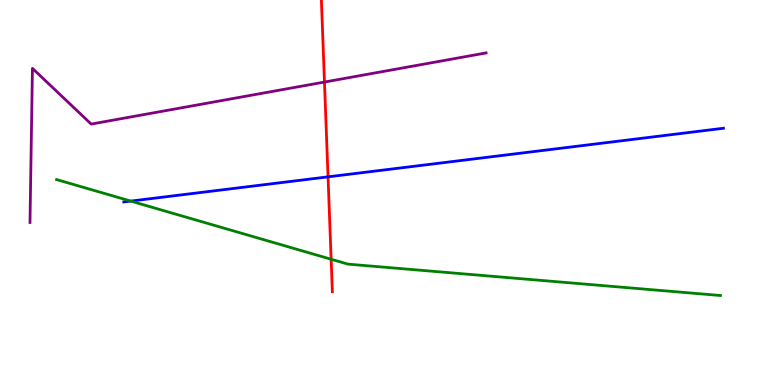[{'lines': ['blue', 'red'], 'intersections': [{'x': 4.23, 'y': 5.41}]}, {'lines': ['green', 'red'], 'intersections': [{'x': 4.27, 'y': 3.27}]}, {'lines': ['purple', 'red'], 'intersections': [{'x': 4.19, 'y': 7.87}]}, {'lines': ['blue', 'green'], 'intersections': [{'x': 1.69, 'y': 4.78}]}, {'lines': ['blue', 'purple'], 'intersections': []}, {'lines': ['green', 'purple'], 'intersections': []}]